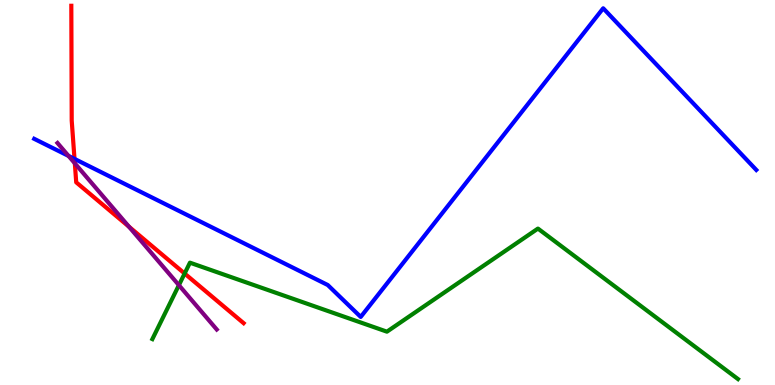[{'lines': ['blue', 'red'], 'intersections': [{'x': 0.961, 'y': 5.87}]}, {'lines': ['green', 'red'], 'intersections': [{'x': 2.38, 'y': 2.9}]}, {'lines': ['purple', 'red'], 'intersections': [{'x': 0.966, 'y': 5.76}, {'x': 1.66, 'y': 4.11}]}, {'lines': ['blue', 'green'], 'intersections': []}, {'lines': ['blue', 'purple'], 'intersections': [{'x': 0.884, 'y': 5.95}]}, {'lines': ['green', 'purple'], 'intersections': [{'x': 2.31, 'y': 2.59}]}]